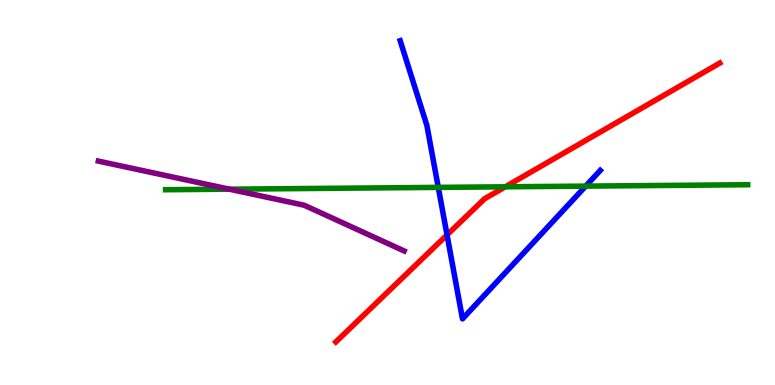[{'lines': ['blue', 'red'], 'intersections': [{'x': 5.77, 'y': 3.9}]}, {'lines': ['green', 'red'], 'intersections': [{'x': 6.52, 'y': 5.15}]}, {'lines': ['purple', 'red'], 'intersections': []}, {'lines': ['blue', 'green'], 'intersections': [{'x': 5.66, 'y': 5.13}, {'x': 7.56, 'y': 5.17}]}, {'lines': ['blue', 'purple'], 'intersections': []}, {'lines': ['green', 'purple'], 'intersections': [{'x': 2.96, 'y': 5.09}]}]